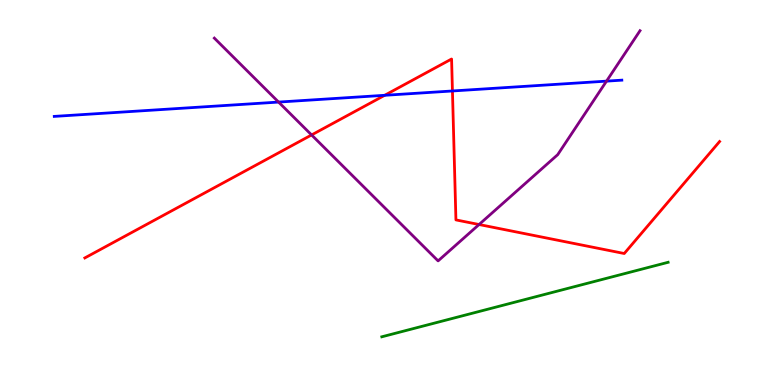[{'lines': ['blue', 'red'], 'intersections': [{'x': 4.96, 'y': 7.52}, {'x': 5.84, 'y': 7.64}]}, {'lines': ['green', 'red'], 'intersections': []}, {'lines': ['purple', 'red'], 'intersections': [{'x': 4.02, 'y': 6.49}, {'x': 6.18, 'y': 4.17}]}, {'lines': ['blue', 'green'], 'intersections': []}, {'lines': ['blue', 'purple'], 'intersections': [{'x': 3.59, 'y': 7.35}, {'x': 7.83, 'y': 7.89}]}, {'lines': ['green', 'purple'], 'intersections': []}]